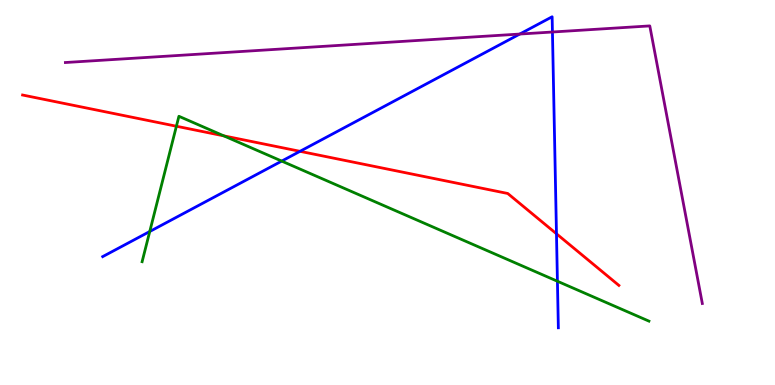[{'lines': ['blue', 'red'], 'intersections': [{'x': 3.87, 'y': 6.07}, {'x': 7.18, 'y': 3.93}]}, {'lines': ['green', 'red'], 'intersections': [{'x': 2.28, 'y': 6.72}, {'x': 2.89, 'y': 6.47}]}, {'lines': ['purple', 'red'], 'intersections': []}, {'lines': ['blue', 'green'], 'intersections': [{'x': 1.93, 'y': 3.99}, {'x': 3.64, 'y': 5.82}, {'x': 7.19, 'y': 2.7}]}, {'lines': ['blue', 'purple'], 'intersections': [{'x': 6.71, 'y': 9.12}, {'x': 7.13, 'y': 9.17}]}, {'lines': ['green', 'purple'], 'intersections': []}]